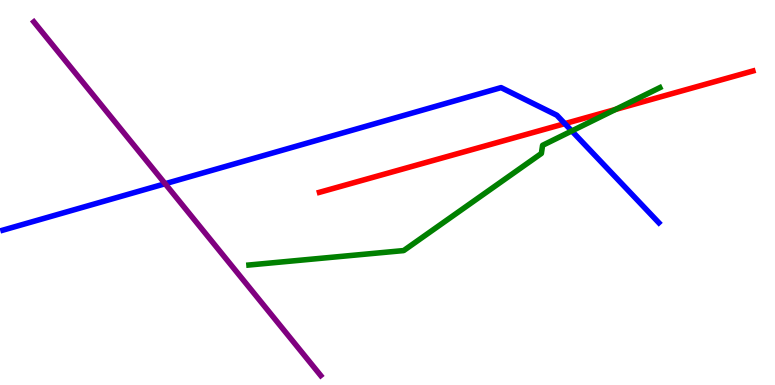[{'lines': ['blue', 'red'], 'intersections': [{'x': 7.29, 'y': 6.79}]}, {'lines': ['green', 'red'], 'intersections': [{'x': 7.94, 'y': 7.16}]}, {'lines': ['purple', 'red'], 'intersections': []}, {'lines': ['blue', 'green'], 'intersections': [{'x': 7.38, 'y': 6.6}]}, {'lines': ['blue', 'purple'], 'intersections': [{'x': 2.13, 'y': 5.23}]}, {'lines': ['green', 'purple'], 'intersections': []}]